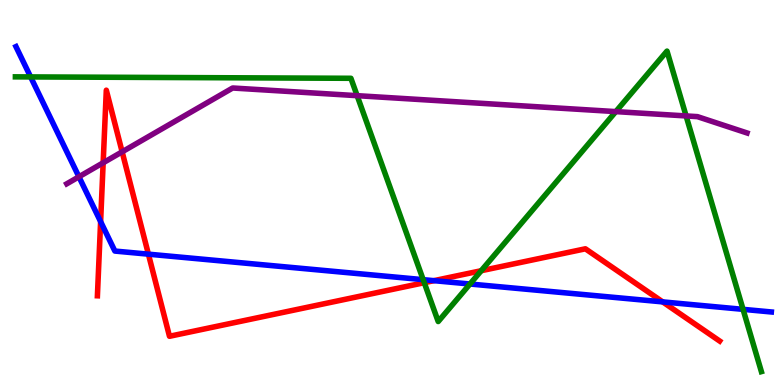[{'lines': ['blue', 'red'], 'intersections': [{'x': 1.3, 'y': 4.24}, {'x': 1.91, 'y': 3.4}, {'x': 5.6, 'y': 2.71}, {'x': 8.55, 'y': 2.16}]}, {'lines': ['green', 'red'], 'intersections': [{'x': 5.47, 'y': 2.66}, {'x': 6.21, 'y': 2.97}]}, {'lines': ['purple', 'red'], 'intersections': [{'x': 1.33, 'y': 5.77}, {'x': 1.58, 'y': 6.06}]}, {'lines': ['blue', 'green'], 'intersections': [{'x': 0.395, 'y': 8.0}, {'x': 5.46, 'y': 2.74}, {'x': 6.06, 'y': 2.62}, {'x': 9.59, 'y': 1.97}]}, {'lines': ['blue', 'purple'], 'intersections': [{'x': 1.02, 'y': 5.41}]}, {'lines': ['green', 'purple'], 'intersections': [{'x': 4.61, 'y': 7.51}, {'x': 7.95, 'y': 7.1}, {'x': 8.85, 'y': 6.99}]}]